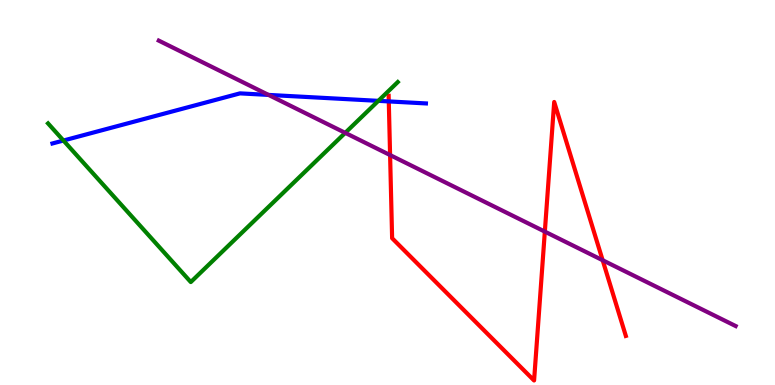[{'lines': ['blue', 'red'], 'intersections': [{'x': 5.02, 'y': 7.37}]}, {'lines': ['green', 'red'], 'intersections': []}, {'lines': ['purple', 'red'], 'intersections': [{'x': 5.03, 'y': 5.97}, {'x': 7.03, 'y': 3.98}, {'x': 7.78, 'y': 3.24}]}, {'lines': ['blue', 'green'], 'intersections': [{'x': 0.819, 'y': 6.35}, {'x': 4.88, 'y': 7.38}]}, {'lines': ['blue', 'purple'], 'intersections': [{'x': 3.46, 'y': 7.53}]}, {'lines': ['green', 'purple'], 'intersections': [{'x': 4.45, 'y': 6.55}]}]